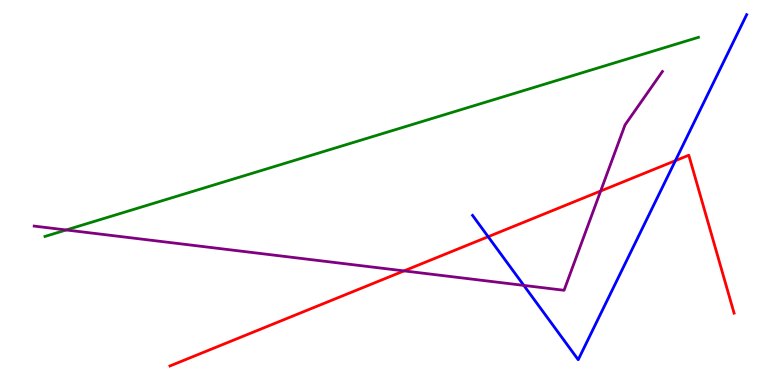[{'lines': ['blue', 'red'], 'intersections': [{'x': 6.3, 'y': 3.85}, {'x': 8.71, 'y': 5.83}]}, {'lines': ['green', 'red'], 'intersections': []}, {'lines': ['purple', 'red'], 'intersections': [{'x': 5.21, 'y': 2.96}, {'x': 7.75, 'y': 5.04}]}, {'lines': ['blue', 'green'], 'intersections': []}, {'lines': ['blue', 'purple'], 'intersections': [{'x': 6.76, 'y': 2.59}]}, {'lines': ['green', 'purple'], 'intersections': [{'x': 0.854, 'y': 4.03}]}]